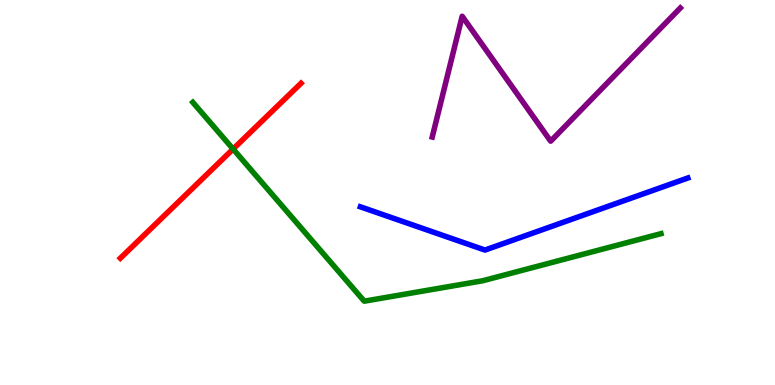[{'lines': ['blue', 'red'], 'intersections': []}, {'lines': ['green', 'red'], 'intersections': [{'x': 3.01, 'y': 6.13}]}, {'lines': ['purple', 'red'], 'intersections': []}, {'lines': ['blue', 'green'], 'intersections': []}, {'lines': ['blue', 'purple'], 'intersections': []}, {'lines': ['green', 'purple'], 'intersections': []}]